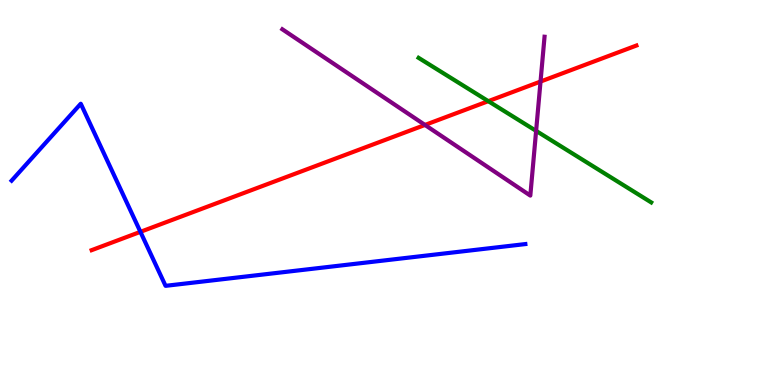[{'lines': ['blue', 'red'], 'intersections': [{'x': 1.81, 'y': 3.98}]}, {'lines': ['green', 'red'], 'intersections': [{'x': 6.3, 'y': 7.37}]}, {'lines': ['purple', 'red'], 'intersections': [{'x': 5.48, 'y': 6.75}, {'x': 6.97, 'y': 7.88}]}, {'lines': ['blue', 'green'], 'intersections': []}, {'lines': ['blue', 'purple'], 'intersections': []}, {'lines': ['green', 'purple'], 'intersections': [{'x': 6.92, 'y': 6.6}]}]